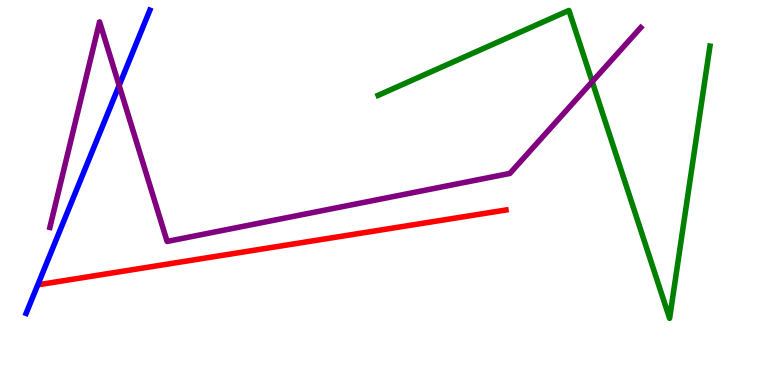[{'lines': ['blue', 'red'], 'intersections': []}, {'lines': ['green', 'red'], 'intersections': []}, {'lines': ['purple', 'red'], 'intersections': []}, {'lines': ['blue', 'green'], 'intersections': []}, {'lines': ['blue', 'purple'], 'intersections': [{'x': 1.54, 'y': 7.78}]}, {'lines': ['green', 'purple'], 'intersections': [{'x': 7.64, 'y': 7.88}]}]